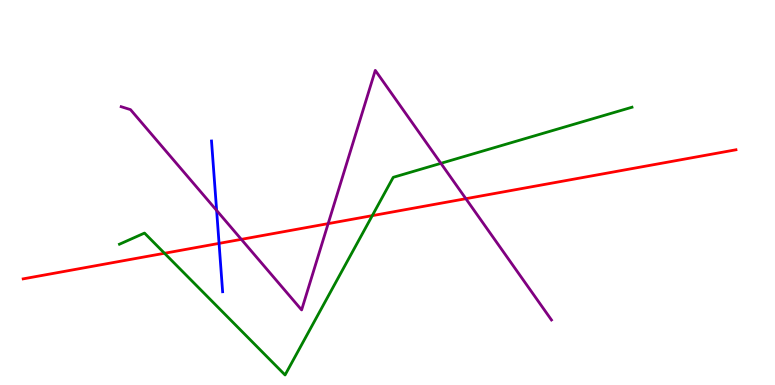[{'lines': ['blue', 'red'], 'intersections': [{'x': 2.83, 'y': 3.68}]}, {'lines': ['green', 'red'], 'intersections': [{'x': 2.12, 'y': 3.42}, {'x': 4.8, 'y': 4.4}]}, {'lines': ['purple', 'red'], 'intersections': [{'x': 3.11, 'y': 3.78}, {'x': 4.23, 'y': 4.19}, {'x': 6.01, 'y': 4.84}]}, {'lines': ['blue', 'green'], 'intersections': []}, {'lines': ['blue', 'purple'], 'intersections': [{'x': 2.8, 'y': 4.53}]}, {'lines': ['green', 'purple'], 'intersections': [{'x': 5.69, 'y': 5.76}]}]